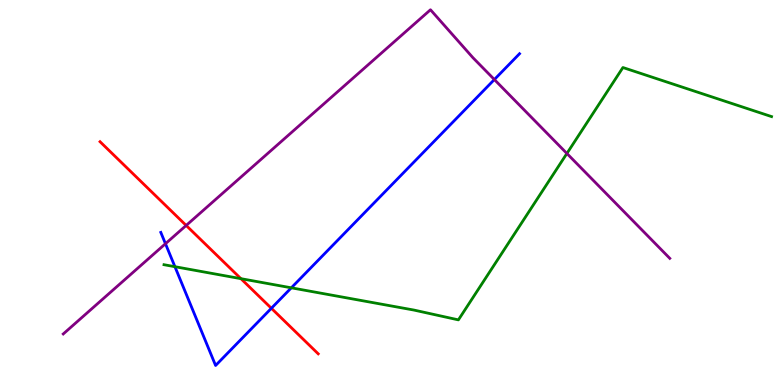[{'lines': ['blue', 'red'], 'intersections': [{'x': 3.5, 'y': 1.99}]}, {'lines': ['green', 'red'], 'intersections': [{'x': 3.11, 'y': 2.76}]}, {'lines': ['purple', 'red'], 'intersections': [{'x': 2.4, 'y': 4.14}]}, {'lines': ['blue', 'green'], 'intersections': [{'x': 2.26, 'y': 3.07}, {'x': 3.76, 'y': 2.52}]}, {'lines': ['blue', 'purple'], 'intersections': [{'x': 2.14, 'y': 3.67}, {'x': 6.38, 'y': 7.93}]}, {'lines': ['green', 'purple'], 'intersections': [{'x': 7.31, 'y': 6.01}]}]